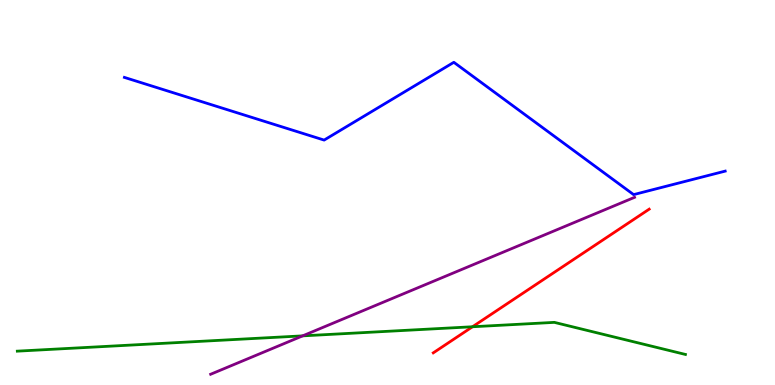[{'lines': ['blue', 'red'], 'intersections': []}, {'lines': ['green', 'red'], 'intersections': [{'x': 6.1, 'y': 1.51}]}, {'lines': ['purple', 'red'], 'intersections': []}, {'lines': ['blue', 'green'], 'intersections': []}, {'lines': ['blue', 'purple'], 'intersections': []}, {'lines': ['green', 'purple'], 'intersections': [{'x': 3.91, 'y': 1.28}]}]